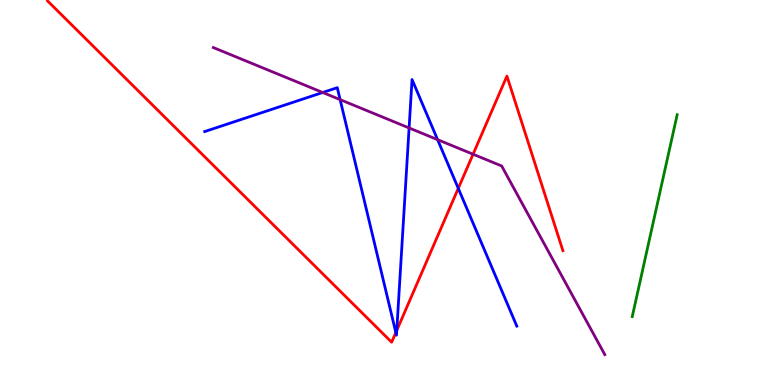[{'lines': ['blue', 'red'], 'intersections': [{'x': 5.11, 'y': 1.36}, {'x': 5.12, 'y': 1.42}, {'x': 5.91, 'y': 5.11}]}, {'lines': ['green', 'red'], 'intersections': []}, {'lines': ['purple', 'red'], 'intersections': [{'x': 6.1, 'y': 5.99}]}, {'lines': ['blue', 'green'], 'intersections': []}, {'lines': ['blue', 'purple'], 'intersections': [{'x': 4.16, 'y': 7.6}, {'x': 4.39, 'y': 7.41}, {'x': 5.28, 'y': 6.68}, {'x': 5.65, 'y': 6.37}]}, {'lines': ['green', 'purple'], 'intersections': []}]